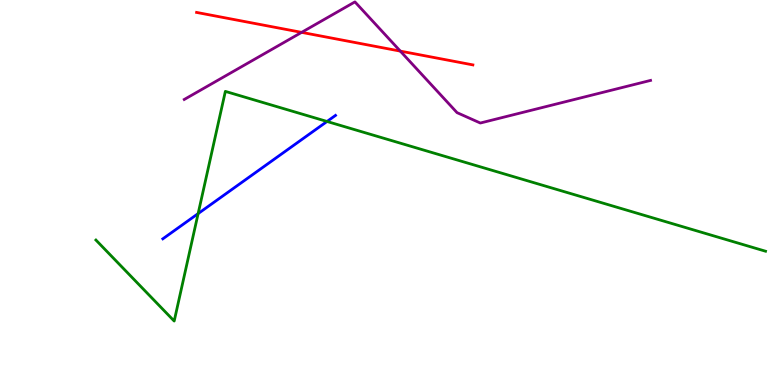[{'lines': ['blue', 'red'], 'intersections': []}, {'lines': ['green', 'red'], 'intersections': []}, {'lines': ['purple', 'red'], 'intersections': [{'x': 3.89, 'y': 9.16}, {'x': 5.17, 'y': 8.67}]}, {'lines': ['blue', 'green'], 'intersections': [{'x': 2.56, 'y': 4.45}, {'x': 4.22, 'y': 6.84}]}, {'lines': ['blue', 'purple'], 'intersections': []}, {'lines': ['green', 'purple'], 'intersections': []}]